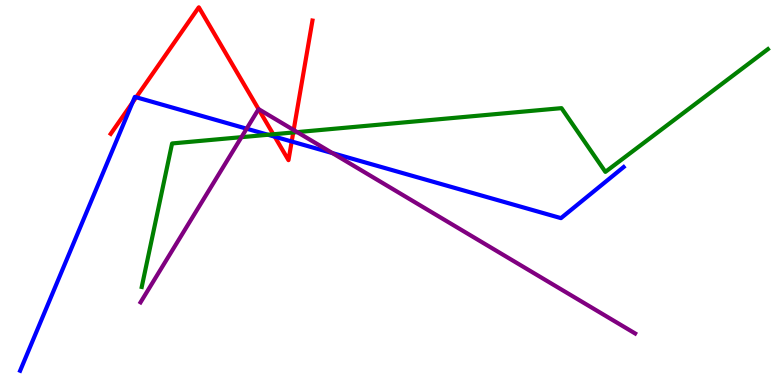[{'lines': ['blue', 'red'], 'intersections': [{'x': 1.71, 'y': 7.33}, {'x': 1.76, 'y': 7.47}, {'x': 3.54, 'y': 6.45}, {'x': 3.76, 'y': 6.32}]}, {'lines': ['green', 'red'], 'intersections': [{'x': 3.53, 'y': 6.51}, {'x': 3.78, 'y': 6.56}]}, {'lines': ['purple', 'red'], 'intersections': [{'x': 3.34, 'y': 7.16}, {'x': 3.79, 'y': 6.62}]}, {'lines': ['blue', 'green'], 'intersections': [{'x': 3.46, 'y': 6.5}]}, {'lines': ['blue', 'purple'], 'intersections': [{'x': 3.18, 'y': 6.66}, {'x': 4.29, 'y': 6.02}]}, {'lines': ['green', 'purple'], 'intersections': [{'x': 3.12, 'y': 6.44}, {'x': 3.83, 'y': 6.57}]}]